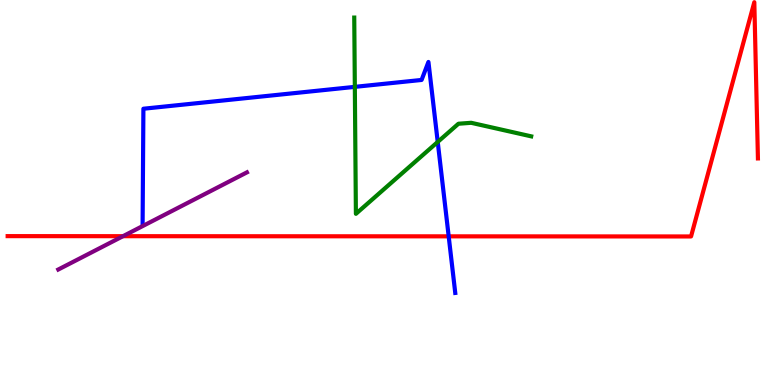[{'lines': ['blue', 'red'], 'intersections': [{'x': 5.79, 'y': 3.86}]}, {'lines': ['green', 'red'], 'intersections': []}, {'lines': ['purple', 'red'], 'intersections': [{'x': 1.59, 'y': 3.87}]}, {'lines': ['blue', 'green'], 'intersections': [{'x': 4.58, 'y': 7.74}, {'x': 5.65, 'y': 6.31}]}, {'lines': ['blue', 'purple'], 'intersections': []}, {'lines': ['green', 'purple'], 'intersections': []}]